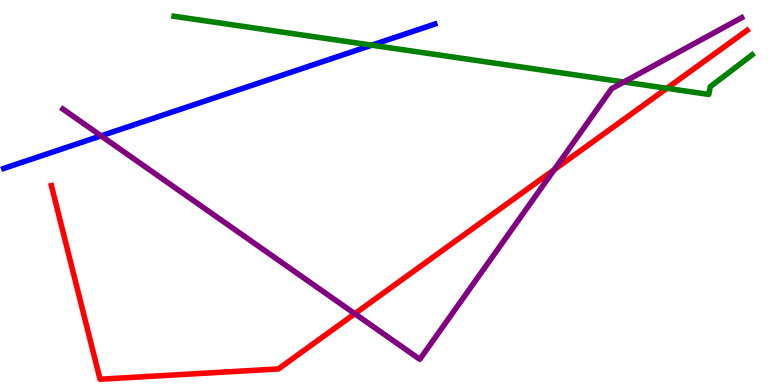[{'lines': ['blue', 'red'], 'intersections': []}, {'lines': ['green', 'red'], 'intersections': [{'x': 8.6, 'y': 7.71}]}, {'lines': ['purple', 'red'], 'intersections': [{'x': 4.58, 'y': 1.85}, {'x': 7.15, 'y': 5.59}]}, {'lines': ['blue', 'green'], 'intersections': [{'x': 4.8, 'y': 8.83}]}, {'lines': ['blue', 'purple'], 'intersections': [{'x': 1.3, 'y': 6.47}]}, {'lines': ['green', 'purple'], 'intersections': [{'x': 8.05, 'y': 7.87}]}]